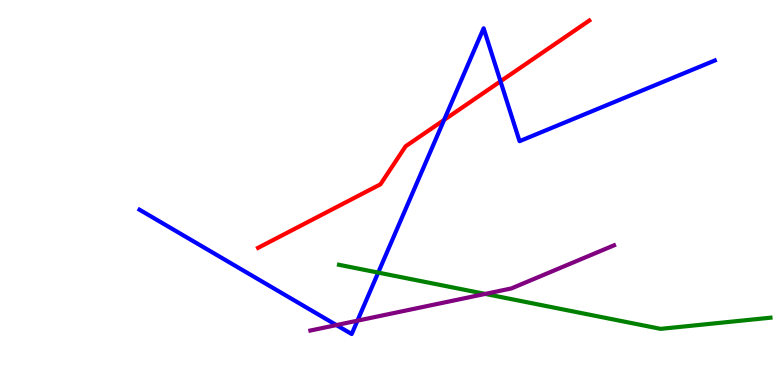[{'lines': ['blue', 'red'], 'intersections': [{'x': 5.73, 'y': 6.88}, {'x': 6.46, 'y': 7.89}]}, {'lines': ['green', 'red'], 'intersections': []}, {'lines': ['purple', 'red'], 'intersections': []}, {'lines': ['blue', 'green'], 'intersections': [{'x': 4.88, 'y': 2.92}]}, {'lines': ['blue', 'purple'], 'intersections': [{'x': 4.34, 'y': 1.56}, {'x': 4.61, 'y': 1.67}]}, {'lines': ['green', 'purple'], 'intersections': [{'x': 6.26, 'y': 2.37}]}]